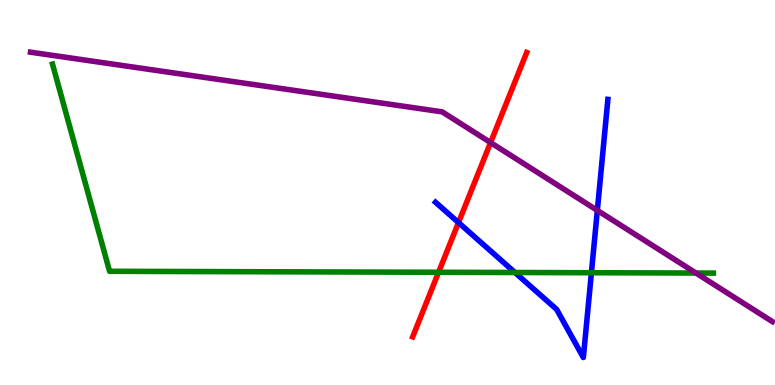[{'lines': ['blue', 'red'], 'intersections': [{'x': 5.92, 'y': 4.22}]}, {'lines': ['green', 'red'], 'intersections': [{'x': 5.66, 'y': 2.93}]}, {'lines': ['purple', 'red'], 'intersections': [{'x': 6.33, 'y': 6.3}]}, {'lines': ['blue', 'green'], 'intersections': [{'x': 6.64, 'y': 2.92}, {'x': 7.63, 'y': 2.92}]}, {'lines': ['blue', 'purple'], 'intersections': [{'x': 7.71, 'y': 4.54}]}, {'lines': ['green', 'purple'], 'intersections': [{'x': 8.98, 'y': 2.91}]}]